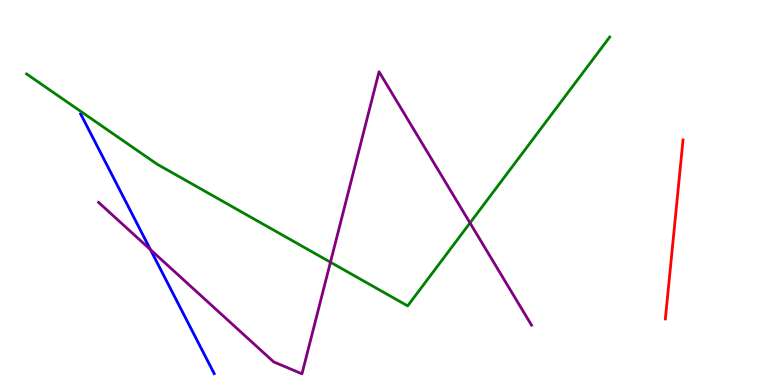[{'lines': ['blue', 'red'], 'intersections': []}, {'lines': ['green', 'red'], 'intersections': []}, {'lines': ['purple', 'red'], 'intersections': []}, {'lines': ['blue', 'green'], 'intersections': []}, {'lines': ['blue', 'purple'], 'intersections': [{'x': 1.94, 'y': 3.52}]}, {'lines': ['green', 'purple'], 'intersections': [{'x': 4.26, 'y': 3.19}, {'x': 6.06, 'y': 4.21}]}]